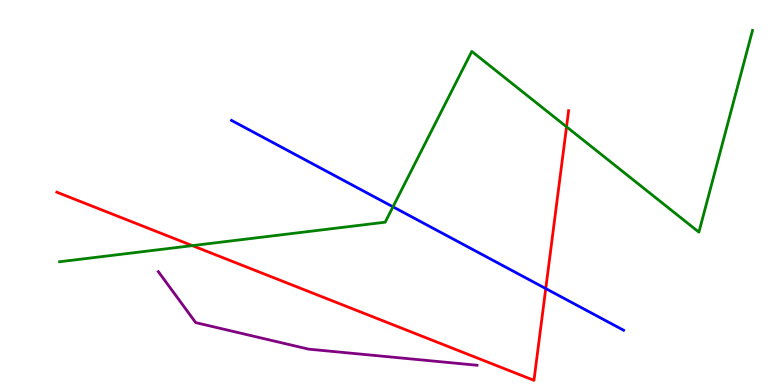[{'lines': ['blue', 'red'], 'intersections': [{'x': 7.04, 'y': 2.5}]}, {'lines': ['green', 'red'], 'intersections': [{'x': 2.48, 'y': 3.62}, {'x': 7.31, 'y': 6.71}]}, {'lines': ['purple', 'red'], 'intersections': []}, {'lines': ['blue', 'green'], 'intersections': [{'x': 5.07, 'y': 4.63}]}, {'lines': ['blue', 'purple'], 'intersections': []}, {'lines': ['green', 'purple'], 'intersections': []}]